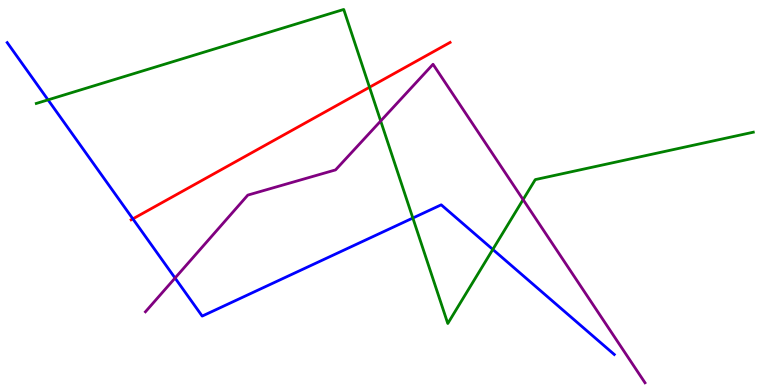[{'lines': ['blue', 'red'], 'intersections': [{'x': 1.71, 'y': 4.32}]}, {'lines': ['green', 'red'], 'intersections': [{'x': 4.77, 'y': 7.73}]}, {'lines': ['purple', 'red'], 'intersections': []}, {'lines': ['blue', 'green'], 'intersections': [{'x': 0.62, 'y': 7.41}, {'x': 5.33, 'y': 4.34}, {'x': 6.36, 'y': 3.52}]}, {'lines': ['blue', 'purple'], 'intersections': [{'x': 2.26, 'y': 2.78}]}, {'lines': ['green', 'purple'], 'intersections': [{'x': 4.91, 'y': 6.86}, {'x': 6.75, 'y': 4.82}]}]